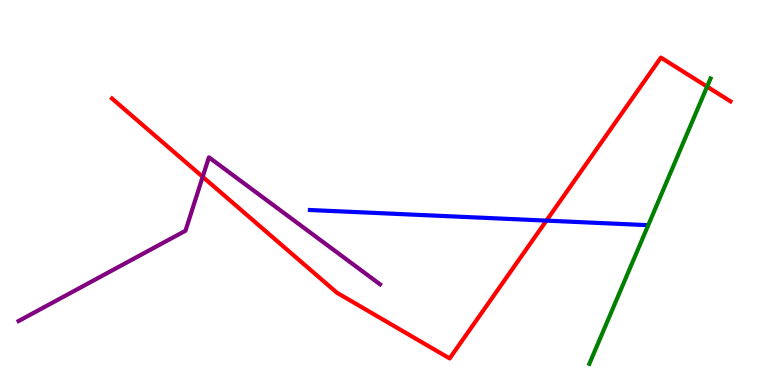[{'lines': ['blue', 'red'], 'intersections': [{'x': 7.05, 'y': 4.27}]}, {'lines': ['green', 'red'], 'intersections': [{'x': 9.12, 'y': 7.75}]}, {'lines': ['purple', 'red'], 'intersections': [{'x': 2.62, 'y': 5.41}]}, {'lines': ['blue', 'green'], 'intersections': []}, {'lines': ['blue', 'purple'], 'intersections': []}, {'lines': ['green', 'purple'], 'intersections': []}]